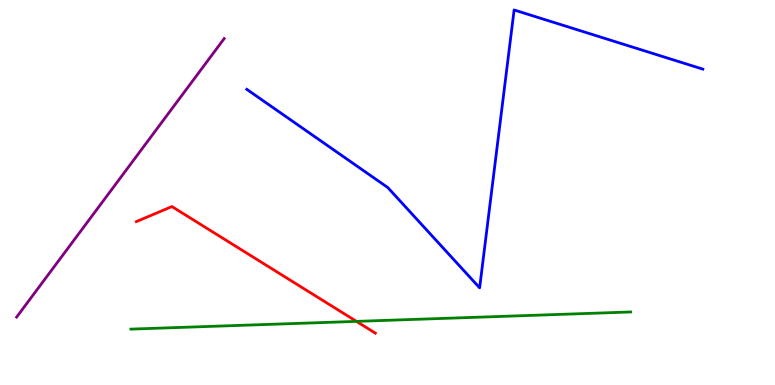[{'lines': ['blue', 'red'], 'intersections': []}, {'lines': ['green', 'red'], 'intersections': [{'x': 4.6, 'y': 1.65}]}, {'lines': ['purple', 'red'], 'intersections': []}, {'lines': ['blue', 'green'], 'intersections': []}, {'lines': ['blue', 'purple'], 'intersections': []}, {'lines': ['green', 'purple'], 'intersections': []}]